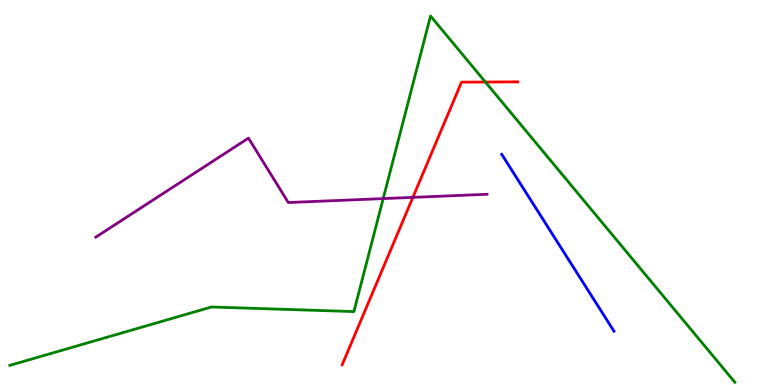[{'lines': ['blue', 'red'], 'intersections': []}, {'lines': ['green', 'red'], 'intersections': [{'x': 6.26, 'y': 7.87}]}, {'lines': ['purple', 'red'], 'intersections': [{'x': 5.33, 'y': 4.87}]}, {'lines': ['blue', 'green'], 'intersections': []}, {'lines': ['blue', 'purple'], 'intersections': []}, {'lines': ['green', 'purple'], 'intersections': [{'x': 4.94, 'y': 4.84}]}]